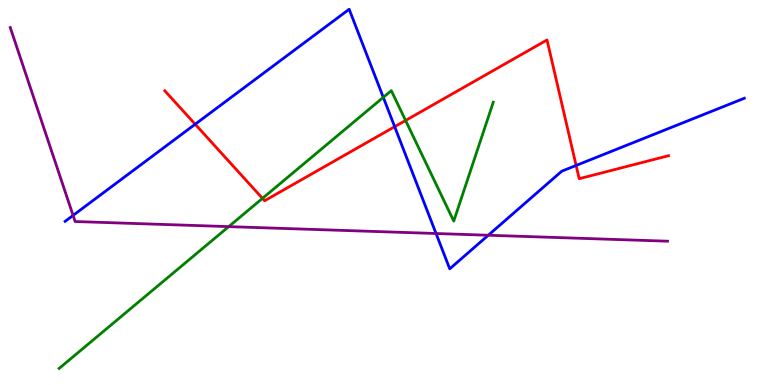[{'lines': ['blue', 'red'], 'intersections': [{'x': 2.52, 'y': 6.77}, {'x': 5.09, 'y': 6.71}, {'x': 7.43, 'y': 5.7}]}, {'lines': ['green', 'red'], 'intersections': [{'x': 3.39, 'y': 4.85}, {'x': 5.23, 'y': 6.87}]}, {'lines': ['purple', 'red'], 'intersections': []}, {'lines': ['blue', 'green'], 'intersections': [{'x': 4.95, 'y': 7.47}]}, {'lines': ['blue', 'purple'], 'intersections': [{'x': 0.943, 'y': 4.41}, {'x': 5.63, 'y': 3.93}, {'x': 6.3, 'y': 3.89}]}, {'lines': ['green', 'purple'], 'intersections': [{'x': 2.95, 'y': 4.11}]}]